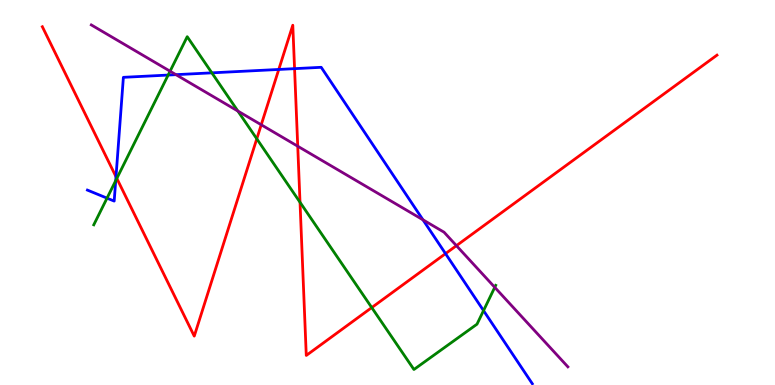[{'lines': ['blue', 'red'], 'intersections': [{'x': 1.5, 'y': 5.41}, {'x': 3.6, 'y': 8.2}, {'x': 3.8, 'y': 8.22}, {'x': 5.75, 'y': 3.41}]}, {'lines': ['green', 'red'], 'intersections': [{'x': 1.51, 'y': 5.37}, {'x': 3.31, 'y': 6.39}, {'x': 3.87, 'y': 4.75}, {'x': 4.8, 'y': 2.01}]}, {'lines': ['purple', 'red'], 'intersections': [{'x': 3.37, 'y': 6.76}, {'x': 3.84, 'y': 6.2}, {'x': 5.89, 'y': 3.62}]}, {'lines': ['blue', 'green'], 'intersections': [{'x': 1.38, 'y': 4.85}, {'x': 1.49, 'y': 5.31}, {'x': 2.17, 'y': 8.05}, {'x': 2.73, 'y': 8.11}, {'x': 6.24, 'y': 1.93}]}, {'lines': ['blue', 'purple'], 'intersections': [{'x': 2.27, 'y': 8.06}, {'x': 5.46, 'y': 4.29}]}, {'lines': ['green', 'purple'], 'intersections': [{'x': 2.19, 'y': 8.15}, {'x': 3.07, 'y': 7.12}, {'x': 6.38, 'y': 2.54}]}]